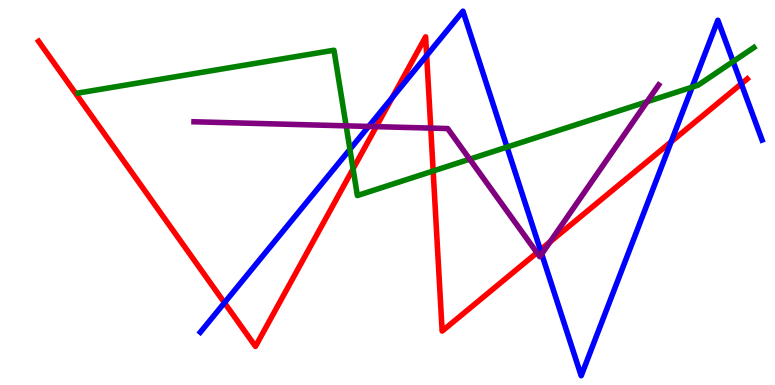[{'lines': ['blue', 'red'], 'intersections': [{'x': 2.9, 'y': 2.14}, {'x': 5.06, 'y': 7.46}, {'x': 5.51, 'y': 8.56}, {'x': 6.97, 'y': 3.51}, {'x': 8.66, 'y': 6.32}, {'x': 9.57, 'y': 7.82}]}, {'lines': ['green', 'red'], 'intersections': [{'x': 4.56, 'y': 5.61}, {'x': 5.59, 'y': 5.56}]}, {'lines': ['purple', 'red'], 'intersections': [{'x': 4.86, 'y': 6.71}, {'x': 5.56, 'y': 6.67}, {'x': 6.93, 'y': 3.44}, {'x': 7.1, 'y': 3.72}]}, {'lines': ['blue', 'green'], 'intersections': [{'x': 4.52, 'y': 6.12}, {'x': 6.54, 'y': 6.18}, {'x': 8.93, 'y': 7.74}, {'x': 9.46, 'y': 8.4}]}, {'lines': ['blue', 'purple'], 'intersections': [{'x': 4.76, 'y': 6.72}, {'x': 6.99, 'y': 3.4}]}, {'lines': ['green', 'purple'], 'intersections': [{'x': 4.47, 'y': 6.73}, {'x': 6.06, 'y': 5.87}, {'x': 8.35, 'y': 7.36}]}]